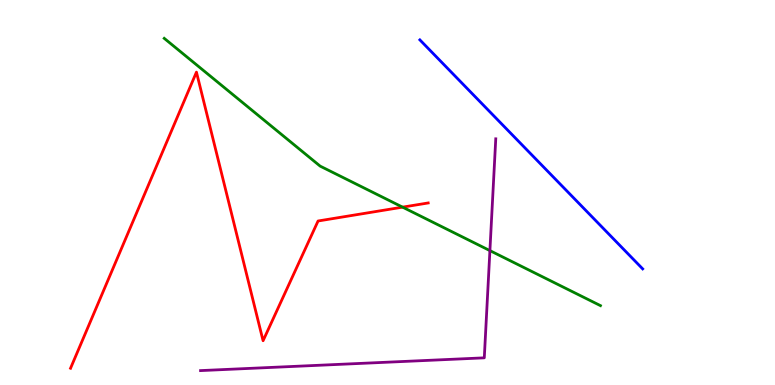[{'lines': ['blue', 'red'], 'intersections': []}, {'lines': ['green', 'red'], 'intersections': [{'x': 5.19, 'y': 4.62}]}, {'lines': ['purple', 'red'], 'intersections': []}, {'lines': ['blue', 'green'], 'intersections': []}, {'lines': ['blue', 'purple'], 'intersections': []}, {'lines': ['green', 'purple'], 'intersections': [{'x': 6.32, 'y': 3.49}]}]